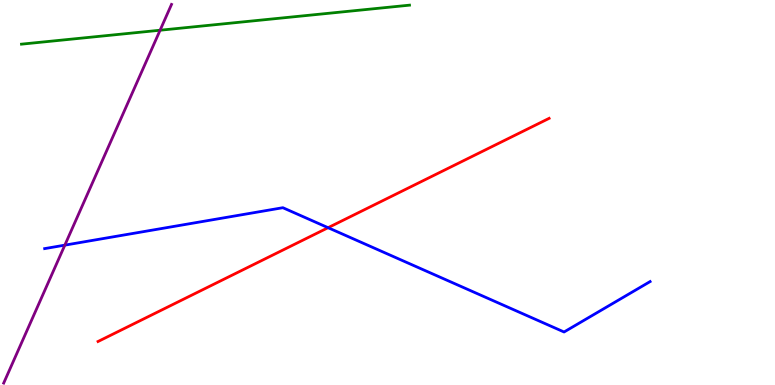[{'lines': ['blue', 'red'], 'intersections': [{'x': 4.23, 'y': 4.09}]}, {'lines': ['green', 'red'], 'intersections': []}, {'lines': ['purple', 'red'], 'intersections': []}, {'lines': ['blue', 'green'], 'intersections': []}, {'lines': ['blue', 'purple'], 'intersections': [{'x': 0.837, 'y': 3.63}]}, {'lines': ['green', 'purple'], 'intersections': [{'x': 2.07, 'y': 9.21}]}]